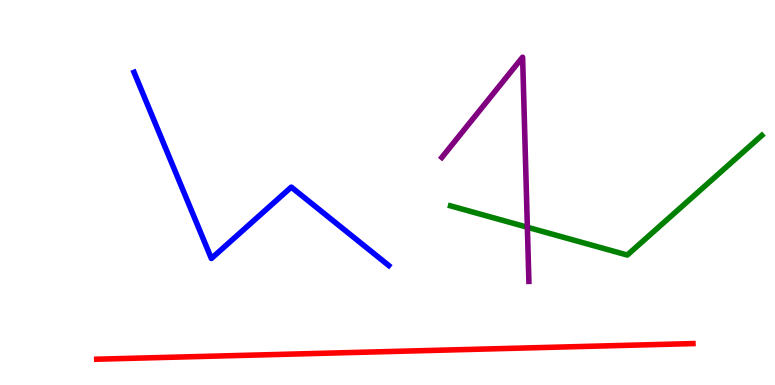[{'lines': ['blue', 'red'], 'intersections': []}, {'lines': ['green', 'red'], 'intersections': []}, {'lines': ['purple', 'red'], 'intersections': []}, {'lines': ['blue', 'green'], 'intersections': []}, {'lines': ['blue', 'purple'], 'intersections': []}, {'lines': ['green', 'purple'], 'intersections': [{'x': 6.8, 'y': 4.1}]}]